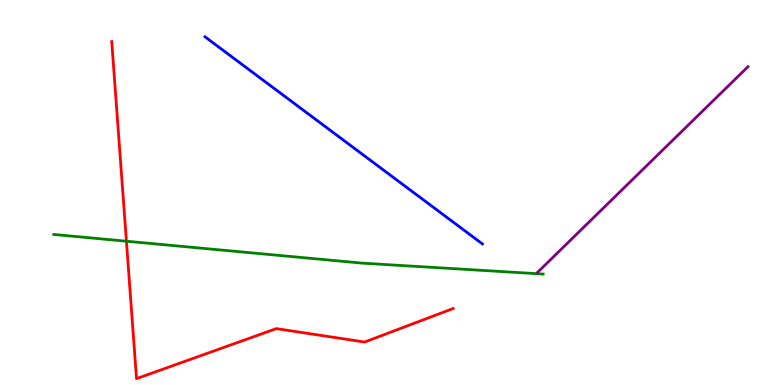[{'lines': ['blue', 'red'], 'intersections': []}, {'lines': ['green', 'red'], 'intersections': [{'x': 1.63, 'y': 3.73}]}, {'lines': ['purple', 'red'], 'intersections': []}, {'lines': ['blue', 'green'], 'intersections': []}, {'lines': ['blue', 'purple'], 'intersections': []}, {'lines': ['green', 'purple'], 'intersections': []}]